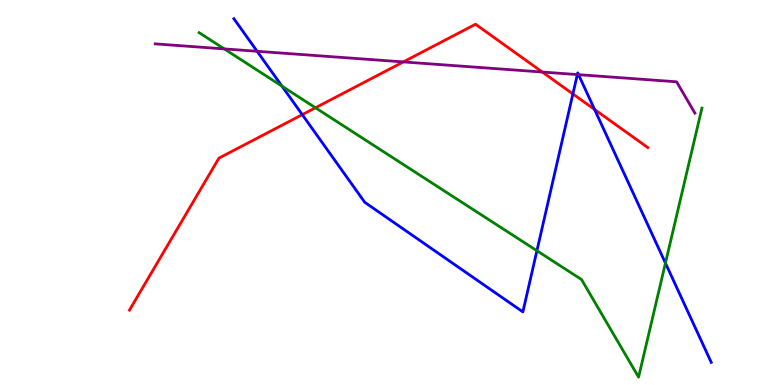[{'lines': ['blue', 'red'], 'intersections': [{'x': 3.9, 'y': 7.02}, {'x': 7.39, 'y': 7.56}, {'x': 7.67, 'y': 7.16}]}, {'lines': ['green', 'red'], 'intersections': [{'x': 4.07, 'y': 7.2}]}, {'lines': ['purple', 'red'], 'intersections': [{'x': 5.2, 'y': 8.39}, {'x': 7.0, 'y': 8.13}]}, {'lines': ['blue', 'green'], 'intersections': [{'x': 3.64, 'y': 7.76}, {'x': 6.93, 'y': 3.49}, {'x': 8.59, 'y': 3.17}]}, {'lines': ['blue', 'purple'], 'intersections': [{'x': 3.32, 'y': 8.67}, {'x': 7.45, 'y': 8.06}, {'x': 7.47, 'y': 8.06}]}, {'lines': ['green', 'purple'], 'intersections': [{'x': 2.89, 'y': 8.73}]}]